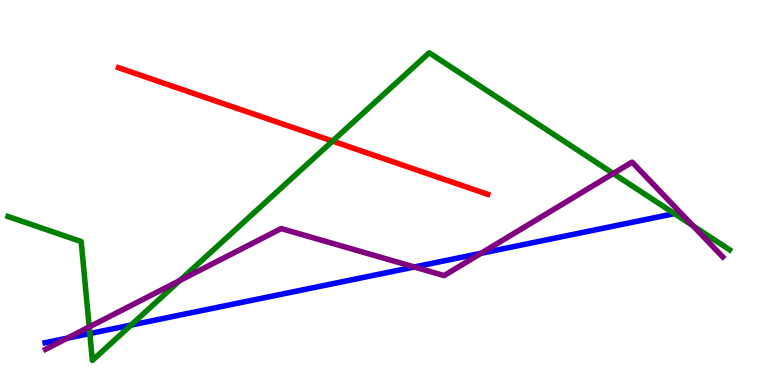[{'lines': ['blue', 'red'], 'intersections': []}, {'lines': ['green', 'red'], 'intersections': [{'x': 4.29, 'y': 6.34}]}, {'lines': ['purple', 'red'], 'intersections': []}, {'lines': ['blue', 'green'], 'intersections': [{'x': 1.16, 'y': 1.34}, {'x': 1.69, 'y': 1.56}]}, {'lines': ['blue', 'purple'], 'intersections': [{'x': 0.869, 'y': 1.22}, {'x': 5.35, 'y': 3.07}, {'x': 6.21, 'y': 3.42}]}, {'lines': ['green', 'purple'], 'intersections': [{'x': 1.15, 'y': 1.51}, {'x': 2.32, 'y': 2.71}, {'x': 7.91, 'y': 5.49}, {'x': 8.94, 'y': 4.14}]}]